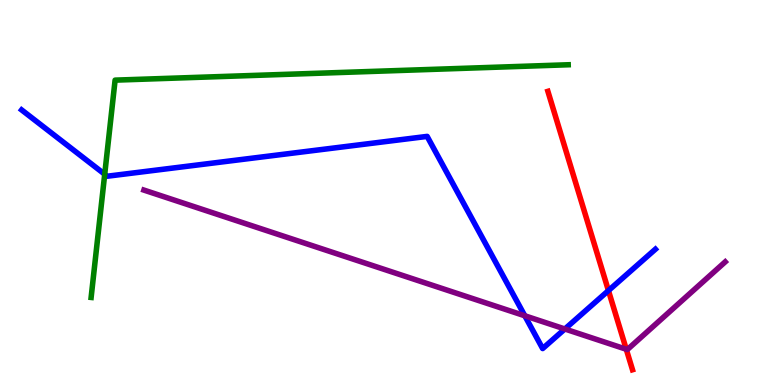[{'lines': ['blue', 'red'], 'intersections': [{'x': 7.85, 'y': 2.45}]}, {'lines': ['green', 'red'], 'intersections': []}, {'lines': ['purple', 'red'], 'intersections': [{'x': 8.08, 'y': 0.929}]}, {'lines': ['blue', 'green'], 'intersections': [{'x': 1.35, 'y': 5.47}]}, {'lines': ['blue', 'purple'], 'intersections': [{'x': 6.77, 'y': 1.8}, {'x': 7.29, 'y': 1.45}]}, {'lines': ['green', 'purple'], 'intersections': []}]